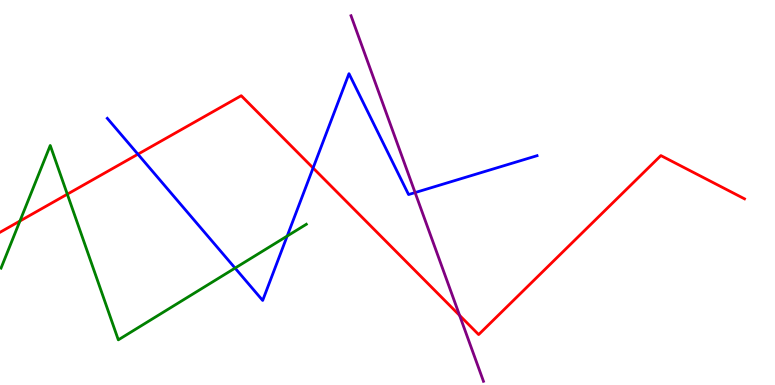[{'lines': ['blue', 'red'], 'intersections': [{'x': 1.78, 'y': 5.99}, {'x': 4.04, 'y': 5.64}]}, {'lines': ['green', 'red'], 'intersections': [{'x': 0.257, 'y': 4.26}, {'x': 0.868, 'y': 4.96}]}, {'lines': ['purple', 'red'], 'intersections': [{'x': 5.93, 'y': 1.81}]}, {'lines': ['blue', 'green'], 'intersections': [{'x': 3.03, 'y': 3.04}, {'x': 3.71, 'y': 3.87}]}, {'lines': ['blue', 'purple'], 'intersections': [{'x': 5.36, 'y': 5.0}]}, {'lines': ['green', 'purple'], 'intersections': []}]